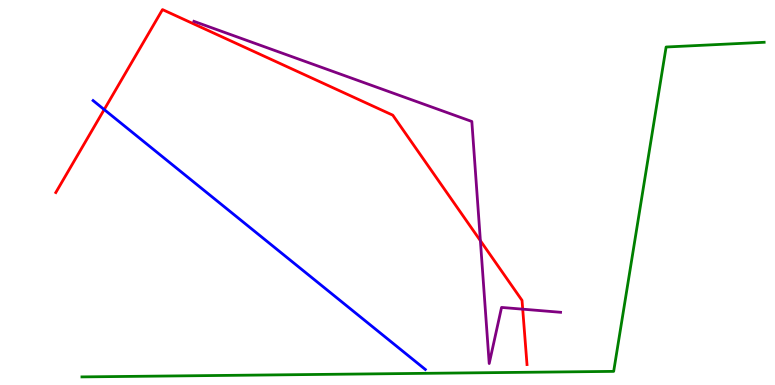[{'lines': ['blue', 'red'], 'intersections': [{'x': 1.34, 'y': 7.15}]}, {'lines': ['green', 'red'], 'intersections': []}, {'lines': ['purple', 'red'], 'intersections': [{'x': 6.2, 'y': 3.75}, {'x': 6.74, 'y': 1.97}]}, {'lines': ['blue', 'green'], 'intersections': []}, {'lines': ['blue', 'purple'], 'intersections': []}, {'lines': ['green', 'purple'], 'intersections': []}]